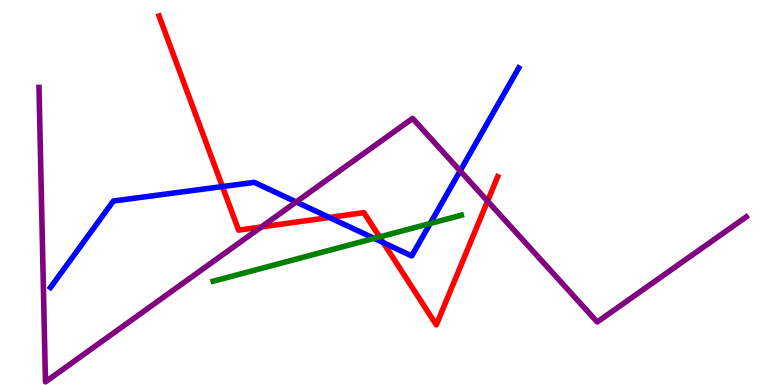[{'lines': ['blue', 'red'], 'intersections': [{'x': 2.87, 'y': 5.15}, {'x': 4.25, 'y': 4.35}, {'x': 4.95, 'y': 3.7}]}, {'lines': ['green', 'red'], 'intersections': [{'x': 4.9, 'y': 3.85}]}, {'lines': ['purple', 'red'], 'intersections': [{'x': 3.37, 'y': 4.1}, {'x': 6.29, 'y': 4.78}]}, {'lines': ['blue', 'green'], 'intersections': [{'x': 4.83, 'y': 3.81}, {'x': 5.55, 'y': 4.2}]}, {'lines': ['blue', 'purple'], 'intersections': [{'x': 3.82, 'y': 4.75}, {'x': 5.94, 'y': 5.56}]}, {'lines': ['green', 'purple'], 'intersections': []}]